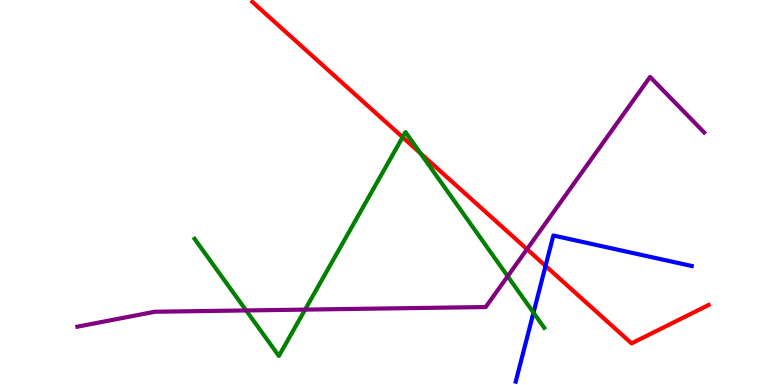[{'lines': ['blue', 'red'], 'intersections': [{'x': 7.04, 'y': 3.09}]}, {'lines': ['green', 'red'], 'intersections': [{'x': 5.2, 'y': 6.44}, {'x': 5.43, 'y': 6.02}]}, {'lines': ['purple', 'red'], 'intersections': [{'x': 6.8, 'y': 3.53}]}, {'lines': ['blue', 'green'], 'intersections': [{'x': 6.88, 'y': 1.88}]}, {'lines': ['blue', 'purple'], 'intersections': []}, {'lines': ['green', 'purple'], 'intersections': [{'x': 3.18, 'y': 1.94}, {'x': 3.94, 'y': 1.96}, {'x': 6.55, 'y': 2.82}]}]